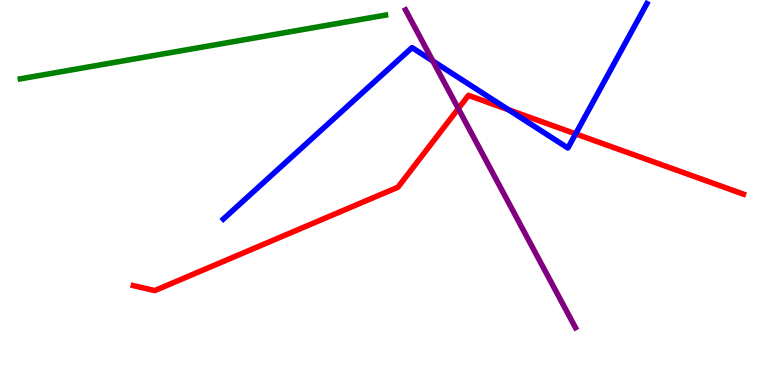[{'lines': ['blue', 'red'], 'intersections': [{'x': 6.56, 'y': 7.15}, {'x': 7.43, 'y': 6.52}]}, {'lines': ['green', 'red'], 'intersections': []}, {'lines': ['purple', 'red'], 'intersections': [{'x': 5.91, 'y': 7.18}]}, {'lines': ['blue', 'green'], 'intersections': []}, {'lines': ['blue', 'purple'], 'intersections': [{'x': 5.59, 'y': 8.41}]}, {'lines': ['green', 'purple'], 'intersections': []}]